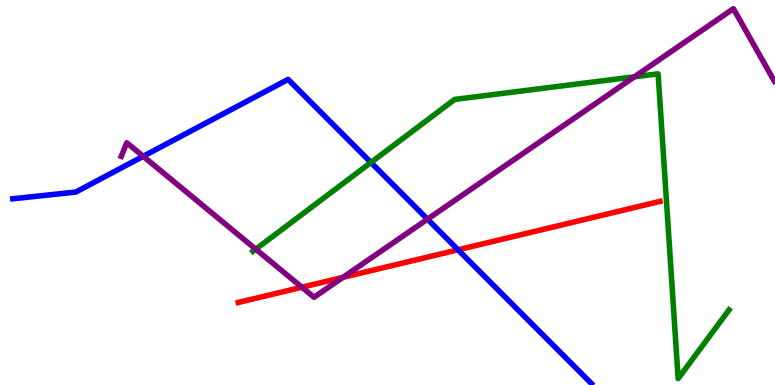[{'lines': ['blue', 'red'], 'intersections': [{'x': 5.91, 'y': 3.51}]}, {'lines': ['green', 'red'], 'intersections': []}, {'lines': ['purple', 'red'], 'intersections': [{'x': 3.9, 'y': 2.54}, {'x': 4.42, 'y': 2.79}]}, {'lines': ['blue', 'green'], 'intersections': [{'x': 4.79, 'y': 5.78}]}, {'lines': ['blue', 'purple'], 'intersections': [{'x': 1.85, 'y': 5.94}, {'x': 5.52, 'y': 4.31}]}, {'lines': ['green', 'purple'], 'intersections': [{'x': 3.3, 'y': 3.53}, {'x': 8.19, 'y': 8.0}]}]